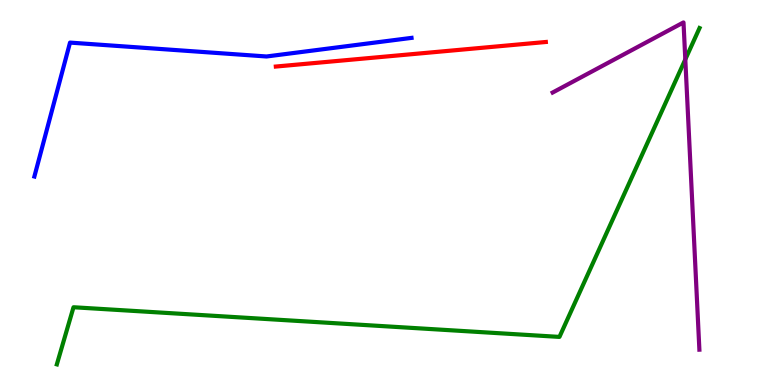[{'lines': ['blue', 'red'], 'intersections': []}, {'lines': ['green', 'red'], 'intersections': []}, {'lines': ['purple', 'red'], 'intersections': []}, {'lines': ['blue', 'green'], 'intersections': []}, {'lines': ['blue', 'purple'], 'intersections': []}, {'lines': ['green', 'purple'], 'intersections': [{'x': 8.84, 'y': 8.46}]}]